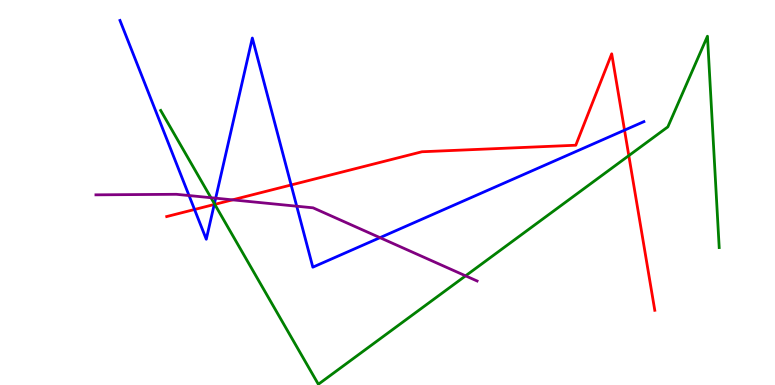[{'lines': ['blue', 'red'], 'intersections': [{'x': 2.51, 'y': 4.56}, {'x': 2.76, 'y': 4.69}, {'x': 3.76, 'y': 5.2}, {'x': 8.06, 'y': 6.62}]}, {'lines': ['green', 'red'], 'intersections': [{'x': 2.77, 'y': 4.69}, {'x': 8.11, 'y': 5.96}]}, {'lines': ['purple', 'red'], 'intersections': [{'x': 3.0, 'y': 4.81}]}, {'lines': ['blue', 'green'], 'intersections': [{'x': 2.77, 'y': 4.71}]}, {'lines': ['blue', 'purple'], 'intersections': [{'x': 2.44, 'y': 4.92}, {'x': 2.78, 'y': 4.85}, {'x': 3.83, 'y': 4.64}, {'x': 4.9, 'y': 3.83}]}, {'lines': ['green', 'purple'], 'intersections': [{'x': 2.72, 'y': 4.86}, {'x': 6.01, 'y': 2.84}]}]